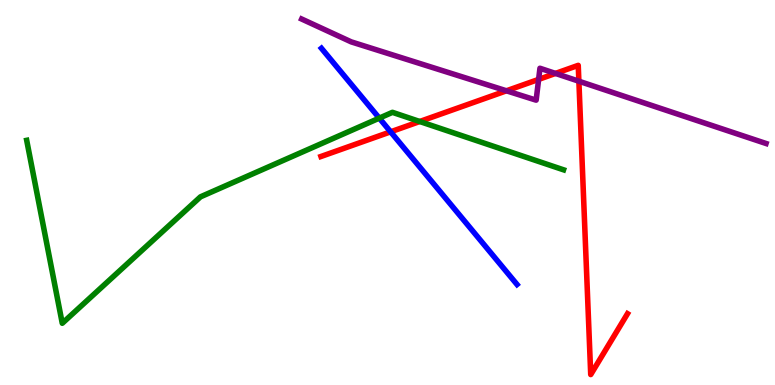[{'lines': ['blue', 'red'], 'intersections': [{'x': 5.04, 'y': 6.58}]}, {'lines': ['green', 'red'], 'intersections': [{'x': 5.42, 'y': 6.84}]}, {'lines': ['purple', 'red'], 'intersections': [{'x': 6.53, 'y': 7.64}, {'x': 6.95, 'y': 7.94}, {'x': 7.17, 'y': 8.09}, {'x': 7.47, 'y': 7.89}]}, {'lines': ['blue', 'green'], 'intersections': [{'x': 4.89, 'y': 6.93}]}, {'lines': ['blue', 'purple'], 'intersections': []}, {'lines': ['green', 'purple'], 'intersections': []}]